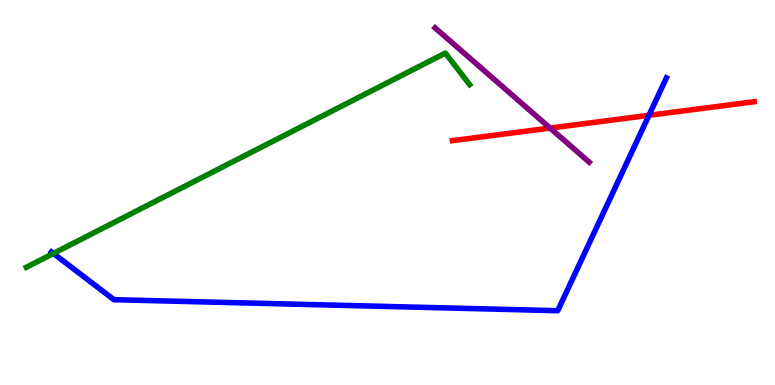[{'lines': ['blue', 'red'], 'intersections': [{'x': 8.37, 'y': 7.0}]}, {'lines': ['green', 'red'], 'intersections': []}, {'lines': ['purple', 'red'], 'intersections': [{'x': 7.1, 'y': 6.67}]}, {'lines': ['blue', 'green'], 'intersections': [{'x': 0.689, 'y': 3.42}]}, {'lines': ['blue', 'purple'], 'intersections': []}, {'lines': ['green', 'purple'], 'intersections': []}]